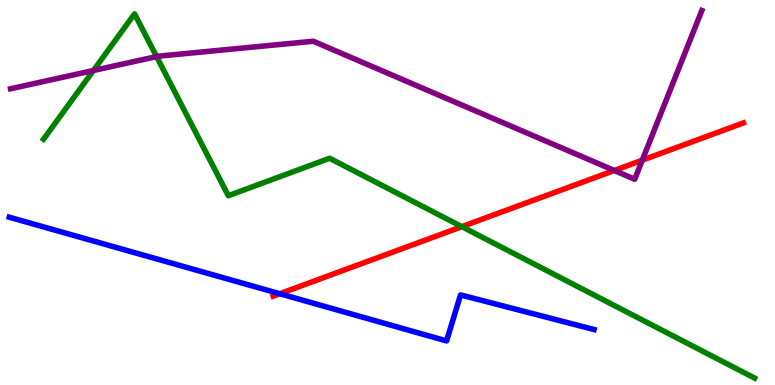[{'lines': ['blue', 'red'], 'intersections': [{'x': 3.61, 'y': 2.37}]}, {'lines': ['green', 'red'], 'intersections': [{'x': 5.96, 'y': 4.11}]}, {'lines': ['purple', 'red'], 'intersections': [{'x': 7.93, 'y': 5.57}, {'x': 8.29, 'y': 5.84}]}, {'lines': ['blue', 'green'], 'intersections': []}, {'lines': ['blue', 'purple'], 'intersections': []}, {'lines': ['green', 'purple'], 'intersections': [{'x': 1.21, 'y': 8.17}, {'x': 2.02, 'y': 8.53}]}]